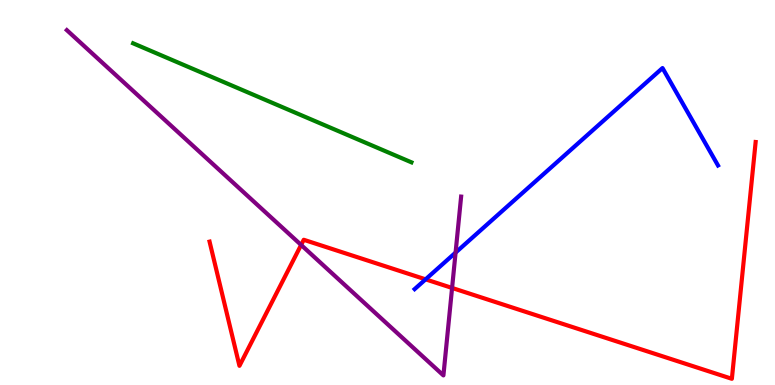[{'lines': ['blue', 'red'], 'intersections': [{'x': 5.49, 'y': 2.74}]}, {'lines': ['green', 'red'], 'intersections': []}, {'lines': ['purple', 'red'], 'intersections': [{'x': 3.89, 'y': 3.64}, {'x': 5.83, 'y': 2.52}]}, {'lines': ['blue', 'green'], 'intersections': []}, {'lines': ['blue', 'purple'], 'intersections': [{'x': 5.88, 'y': 3.44}]}, {'lines': ['green', 'purple'], 'intersections': []}]